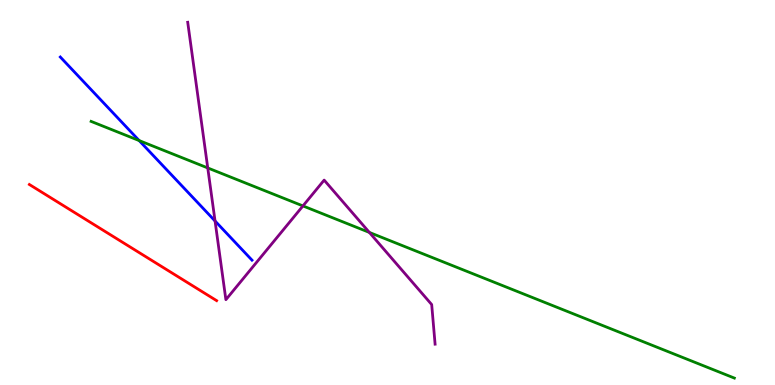[{'lines': ['blue', 'red'], 'intersections': []}, {'lines': ['green', 'red'], 'intersections': []}, {'lines': ['purple', 'red'], 'intersections': []}, {'lines': ['blue', 'green'], 'intersections': [{'x': 1.8, 'y': 6.35}]}, {'lines': ['blue', 'purple'], 'intersections': [{'x': 2.77, 'y': 4.26}]}, {'lines': ['green', 'purple'], 'intersections': [{'x': 2.68, 'y': 5.64}, {'x': 3.91, 'y': 4.65}, {'x': 4.77, 'y': 3.96}]}]